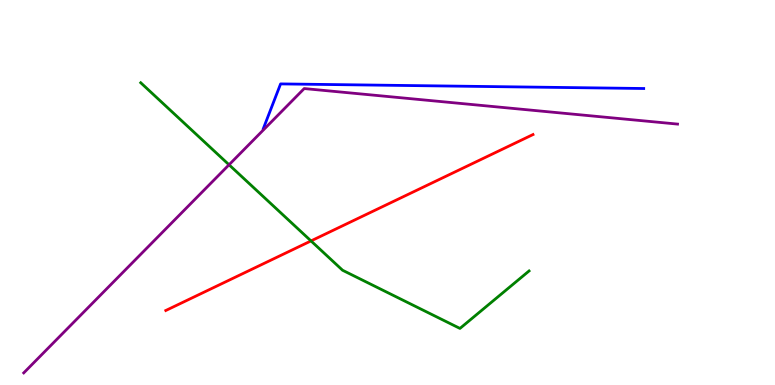[{'lines': ['blue', 'red'], 'intersections': []}, {'lines': ['green', 'red'], 'intersections': [{'x': 4.01, 'y': 3.74}]}, {'lines': ['purple', 'red'], 'intersections': []}, {'lines': ['blue', 'green'], 'intersections': []}, {'lines': ['blue', 'purple'], 'intersections': []}, {'lines': ['green', 'purple'], 'intersections': [{'x': 2.96, 'y': 5.72}]}]